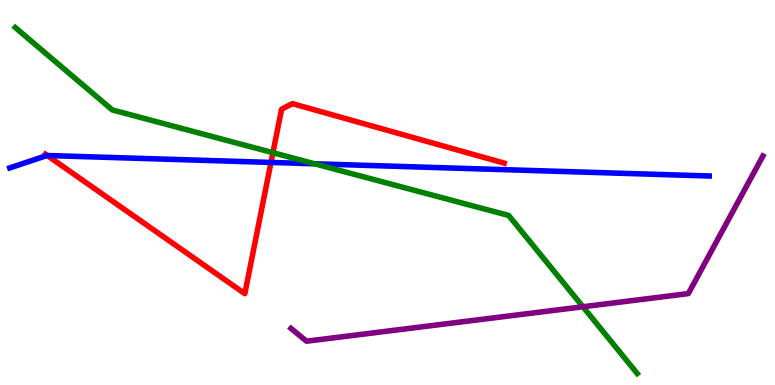[{'lines': ['blue', 'red'], 'intersections': [{'x': 0.61, 'y': 5.96}, {'x': 3.5, 'y': 5.78}]}, {'lines': ['green', 'red'], 'intersections': [{'x': 3.52, 'y': 6.03}]}, {'lines': ['purple', 'red'], 'intersections': []}, {'lines': ['blue', 'green'], 'intersections': [{'x': 4.06, 'y': 5.75}]}, {'lines': ['blue', 'purple'], 'intersections': []}, {'lines': ['green', 'purple'], 'intersections': [{'x': 7.52, 'y': 2.03}]}]